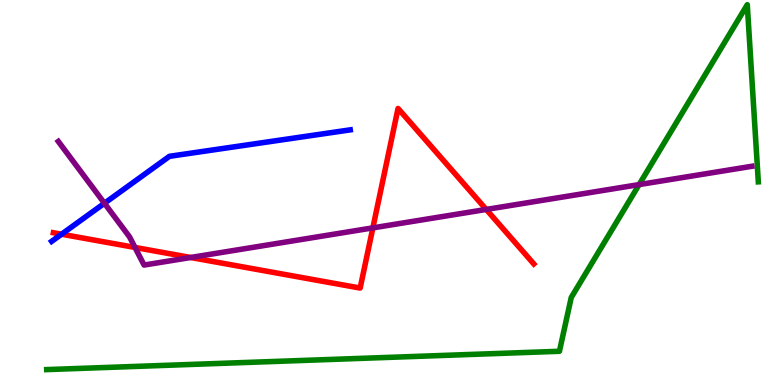[{'lines': ['blue', 'red'], 'intersections': [{'x': 0.794, 'y': 3.92}]}, {'lines': ['green', 'red'], 'intersections': []}, {'lines': ['purple', 'red'], 'intersections': [{'x': 1.74, 'y': 3.57}, {'x': 2.46, 'y': 3.31}, {'x': 4.81, 'y': 4.08}, {'x': 6.27, 'y': 4.56}]}, {'lines': ['blue', 'green'], 'intersections': []}, {'lines': ['blue', 'purple'], 'intersections': [{'x': 1.35, 'y': 4.72}]}, {'lines': ['green', 'purple'], 'intersections': [{'x': 8.25, 'y': 5.21}]}]